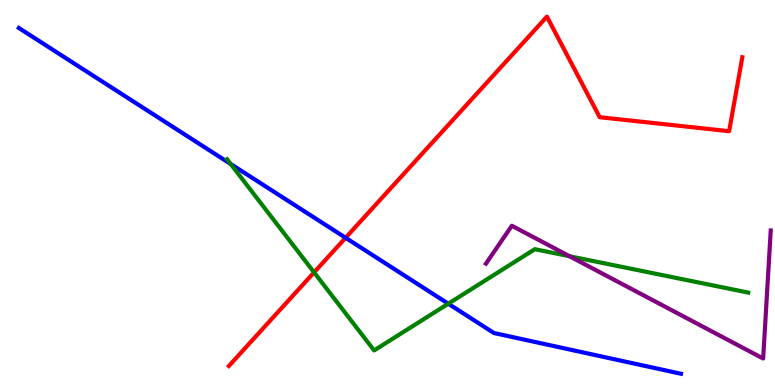[{'lines': ['blue', 'red'], 'intersections': [{'x': 4.46, 'y': 3.82}]}, {'lines': ['green', 'red'], 'intersections': [{'x': 4.05, 'y': 2.93}]}, {'lines': ['purple', 'red'], 'intersections': []}, {'lines': ['blue', 'green'], 'intersections': [{'x': 2.98, 'y': 5.74}, {'x': 5.78, 'y': 2.11}]}, {'lines': ['blue', 'purple'], 'intersections': []}, {'lines': ['green', 'purple'], 'intersections': [{'x': 7.35, 'y': 3.34}]}]